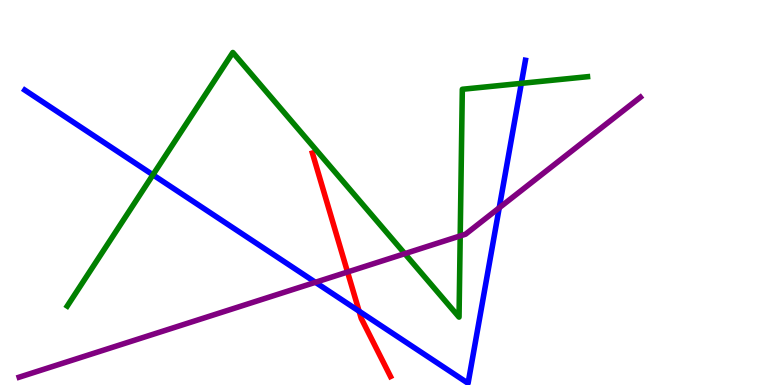[{'lines': ['blue', 'red'], 'intersections': [{'x': 4.63, 'y': 1.92}]}, {'lines': ['green', 'red'], 'intersections': []}, {'lines': ['purple', 'red'], 'intersections': [{'x': 4.48, 'y': 2.93}]}, {'lines': ['blue', 'green'], 'intersections': [{'x': 1.97, 'y': 5.46}, {'x': 6.73, 'y': 7.84}]}, {'lines': ['blue', 'purple'], 'intersections': [{'x': 4.07, 'y': 2.67}, {'x': 6.44, 'y': 4.6}]}, {'lines': ['green', 'purple'], 'intersections': [{'x': 5.22, 'y': 3.41}, {'x': 5.94, 'y': 3.87}]}]